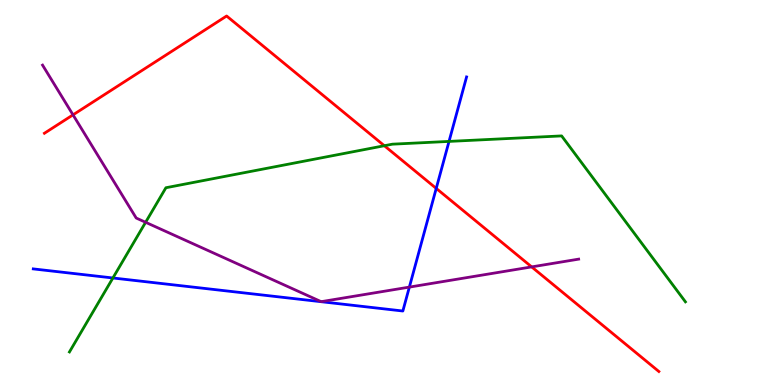[{'lines': ['blue', 'red'], 'intersections': [{'x': 5.63, 'y': 5.11}]}, {'lines': ['green', 'red'], 'intersections': [{'x': 4.96, 'y': 6.21}]}, {'lines': ['purple', 'red'], 'intersections': [{'x': 0.942, 'y': 7.02}, {'x': 6.86, 'y': 3.07}]}, {'lines': ['blue', 'green'], 'intersections': [{'x': 1.46, 'y': 2.78}, {'x': 5.79, 'y': 6.33}]}, {'lines': ['blue', 'purple'], 'intersections': [{'x': 5.28, 'y': 2.54}]}, {'lines': ['green', 'purple'], 'intersections': [{'x': 1.88, 'y': 4.23}]}]